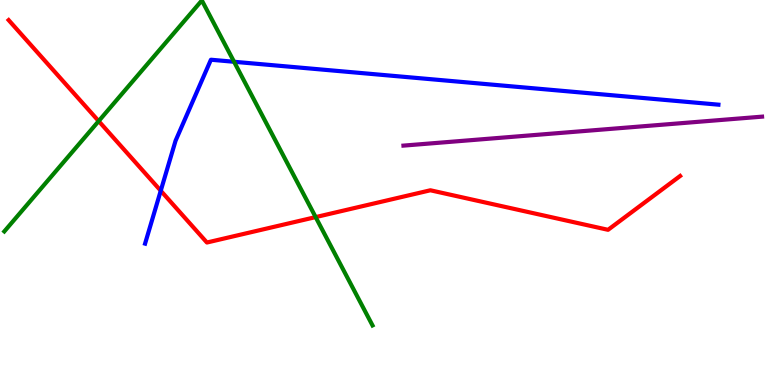[{'lines': ['blue', 'red'], 'intersections': [{'x': 2.07, 'y': 5.05}]}, {'lines': ['green', 'red'], 'intersections': [{'x': 1.27, 'y': 6.85}, {'x': 4.07, 'y': 4.36}]}, {'lines': ['purple', 'red'], 'intersections': []}, {'lines': ['blue', 'green'], 'intersections': [{'x': 3.02, 'y': 8.4}]}, {'lines': ['blue', 'purple'], 'intersections': []}, {'lines': ['green', 'purple'], 'intersections': []}]